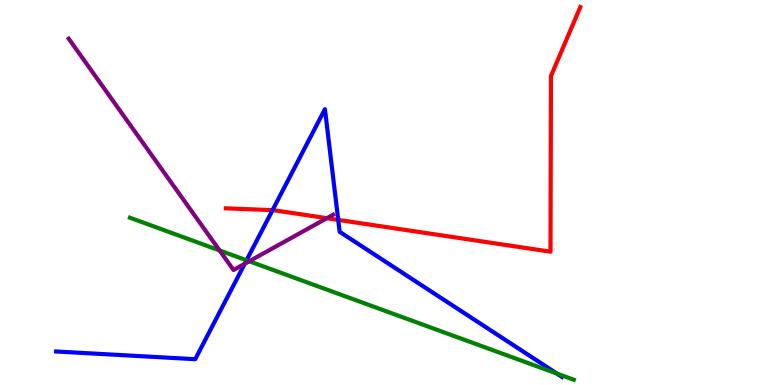[{'lines': ['blue', 'red'], 'intersections': [{'x': 3.52, 'y': 4.54}, {'x': 4.36, 'y': 4.29}]}, {'lines': ['green', 'red'], 'intersections': []}, {'lines': ['purple', 'red'], 'intersections': [{'x': 4.22, 'y': 4.33}]}, {'lines': ['blue', 'green'], 'intersections': [{'x': 3.18, 'y': 3.24}, {'x': 7.19, 'y': 0.296}]}, {'lines': ['blue', 'purple'], 'intersections': [{'x': 3.16, 'y': 3.15}]}, {'lines': ['green', 'purple'], 'intersections': [{'x': 2.83, 'y': 3.5}, {'x': 3.22, 'y': 3.21}]}]